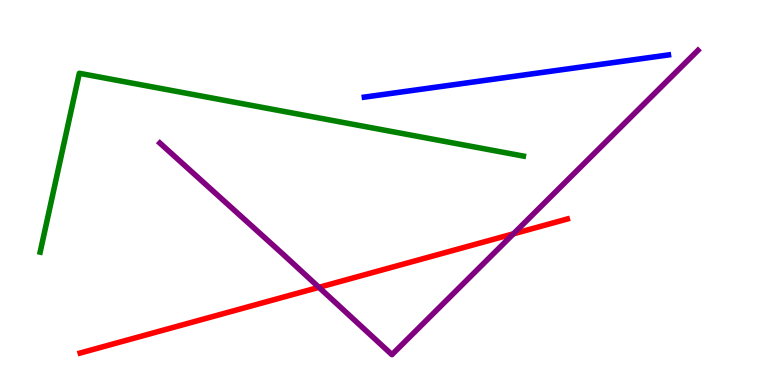[{'lines': ['blue', 'red'], 'intersections': []}, {'lines': ['green', 'red'], 'intersections': []}, {'lines': ['purple', 'red'], 'intersections': [{'x': 4.12, 'y': 2.54}, {'x': 6.62, 'y': 3.93}]}, {'lines': ['blue', 'green'], 'intersections': []}, {'lines': ['blue', 'purple'], 'intersections': []}, {'lines': ['green', 'purple'], 'intersections': []}]